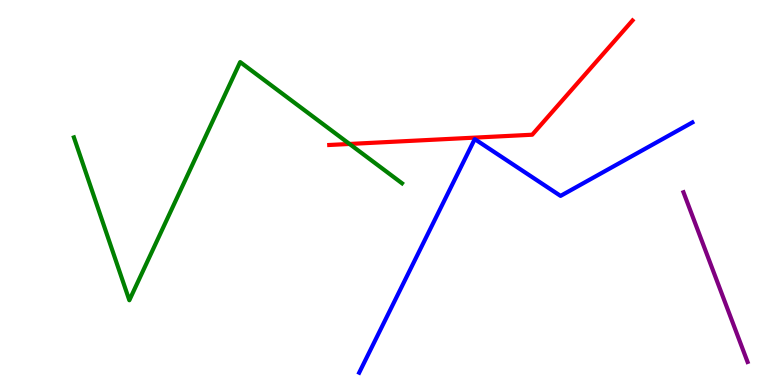[{'lines': ['blue', 'red'], 'intersections': []}, {'lines': ['green', 'red'], 'intersections': [{'x': 4.51, 'y': 6.26}]}, {'lines': ['purple', 'red'], 'intersections': []}, {'lines': ['blue', 'green'], 'intersections': []}, {'lines': ['blue', 'purple'], 'intersections': []}, {'lines': ['green', 'purple'], 'intersections': []}]